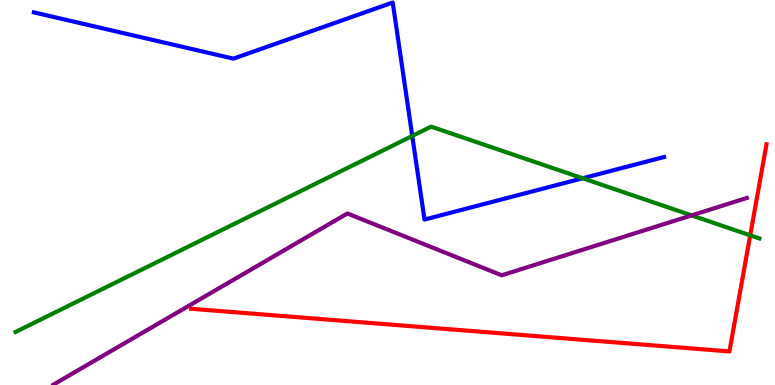[{'lines': ['blue', 'red'], 'intersections': []}, {'lines': ['green', 'red'], 'intersections': [{'x': 9.68, 'y': 3.89}]}, {'lines': ['purple', 'red'], 'intersections': []}, {'lines': ['blue', 'green'], 'intersections': [{'x': 5.32, 'y': 6.47}, {'x': 7.52, 'y': 5.37}]}, {'lines': ['blue', 'purple'], 'intersections': []}, {'lines': ['green', 'purple'], 'intersections': [{'x': 8.92, 'y': 4.41}]}]